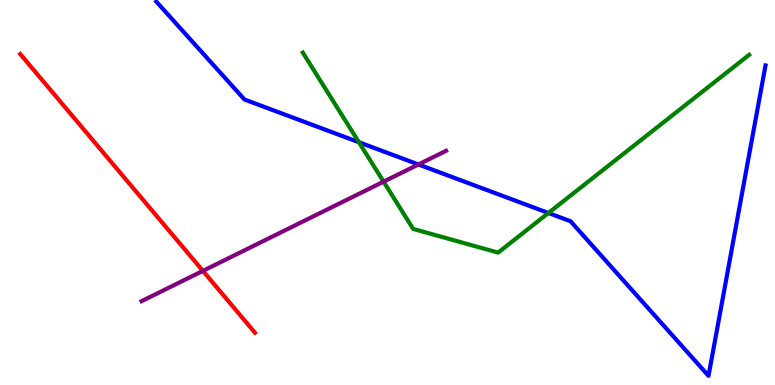[{'lines': ['blue', 'red'], 'intersections': []}, {'lines': ['green', 'red'], 'intersections': []}, {'lines': ['purple', 'red'], 'intersections': [{'x': 2.62, 'y': 2.96}]}, {'lines': ['blue', 'green'], 'intersections': [{'x': 4.63, 'y': 6.31}, {'x': 7.08, 'y': 4.47}]}, {'lines': ['blue', 'purple'], 'intersections': [{'x': 5.4, 'y': 5.73}]}, {'lines': ['green', 'purple'], 'intersections': [{'x': 4.95, 'y': 5.28}]}]